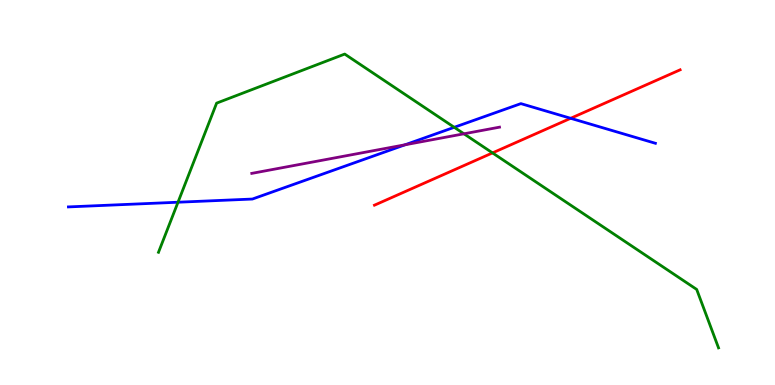[{'lines': ['blue', 'red'], 'intersections': [{'x': 7.36, 'y': 6.93}]}, {'lines': ['green', 'red'], 'intersections': [{'x': 6.36, 'y': 6.03}]}, {'lines': ['purple', 'red'], 'intersections': []}, {'lines': ['blue', 'green'], 'intersections': [{'x': 2.3, 'y': 4.75}, {'x': 5.86, 'y': 6.69}]}, {'lines': ['blue', 'purple'], 'intersections': [{'x': 5.23, 'y': 6.24}]}, {'lines': ['green', 'purple'], 'intersections': [{'x': 5.99, 'y': 6.52}]}]